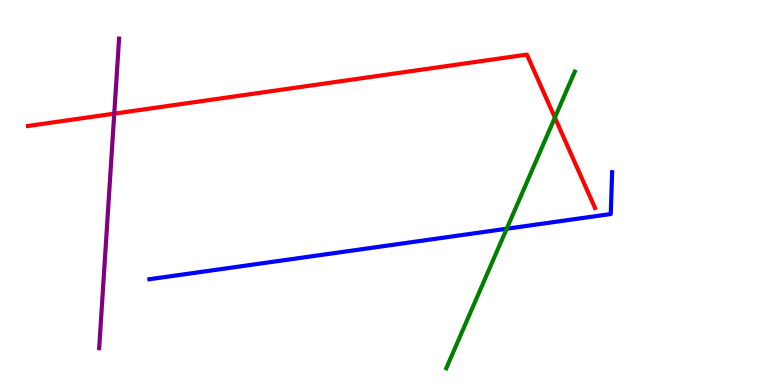[{'lines': ['blue', 'red'], 'intersections': []}, {'lines': ['green', 'red'], 'intersections': [{'x': 7.16, 'y': 6.95}]}, {'lines': ['purple', 'red'], 'intersections': [{'x': 1.47, 'y': 7.05}]}, {'lines': ['blue', 'green'], 'intersections': [{'x': 6.54, 'y': 4.06}]}, {'lines': ['blue', 'purple'], 'intersections': []}, {'lines': ['green', 'purple'], 'intersections': []}]